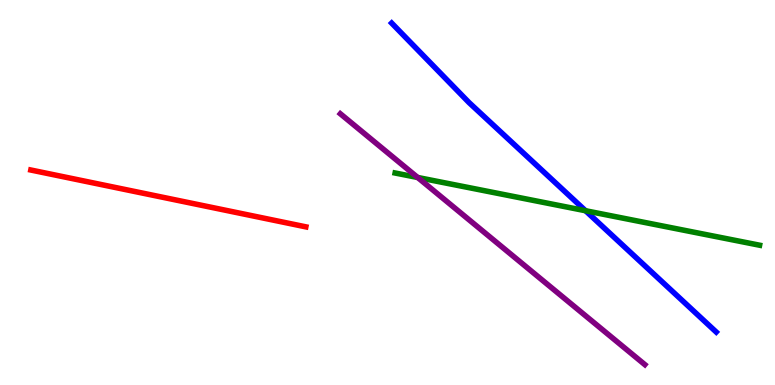[{'lines': ['blue', 'red'], 'intersections': []}, {'lines': ['green', 'red'], 'intersections': []}, {'lines': ['purple', 'red'], 'intersections': []}, {'lines': ['blue', 'green'], 'intersections': [{'x': 7.56, 'y': 4.53}]}, {'lines': ['blue', 'purple'], 'intersections': []}, {'lines': ['green', 'purple'], 'intersections': [{'x': 5.39, 'y': 5.39}]}]